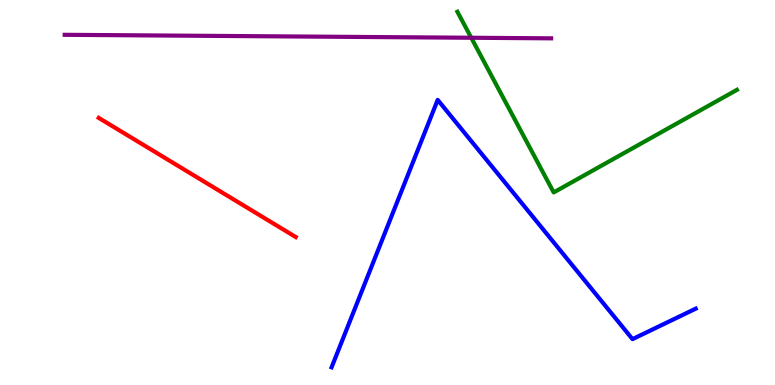[{'lines': ['blue', 'red'], 'intersections': []}, {'lines': ['green', 'red'], 'intersections': []}, {'lines': ['purple', 'red'], 'intersections': []}, {'lines': ['blue', 'green'], 'intersections': []}, {'lines': ['blue', 'purple'], 'intersections': []}, {'lines': ['green', 'purple'], 'intersections': [{'x': 6.08, 'y': 9.02}]}]